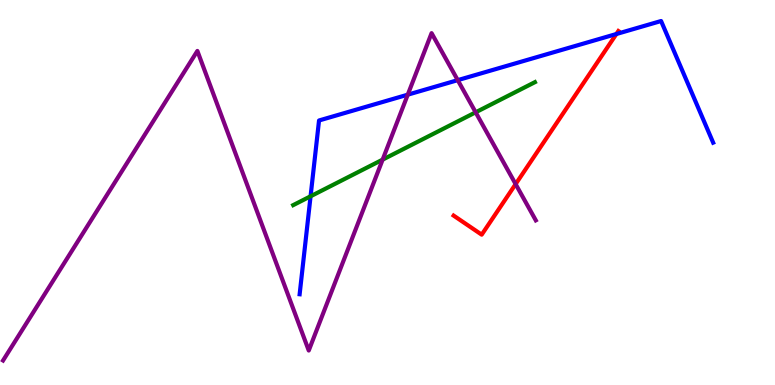[{'lines': ['blue', 'red'], 'intersections': [{'x': 7.95, 'y': 9.12}]}, {'lines': ['green', 'red'], 'intersections': []}, {'lines': ['purple', 'red'], 'intersections': [{'x': 6.65, 'y': 5.22}]}, {'lines': ['blue', 'green'], 'intersections': [{'x': 4.01, 'y': 4.9}]}, {'lines': ['blue', 'purple'], 'intersections': [{'x': 5.26, 'y': 7.54}, {'x': 5.91, 'y': 7.92}]}, {'lines': ['green', 'purple'], 'intersections': [{'x': 4.94, 'y': 5.85}, {'x': 6.14, 'y': 7.08}]}]